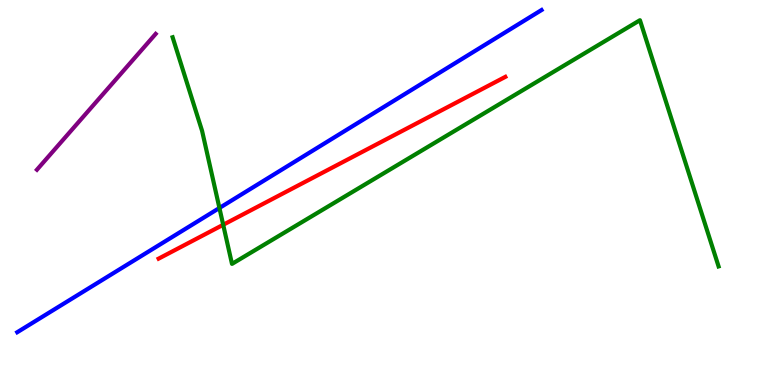[{'lines': ['blue', 'red'], 'intersections': []}, {'lines': ['green', 'red'], 'intersections': [{'x': 2.88, 'y': 4.16}]}, {'lines': ['purple', 'red'], 'intersections': []}, {'lines': ['blue', 'green'], 'intersections': [{'x': 2.83, 'y': 4.6}]}, {'lines': ['blue', 'purple'], 'intersections': []}, {'lines': ['green', 'purple'], 'intersections': []}]